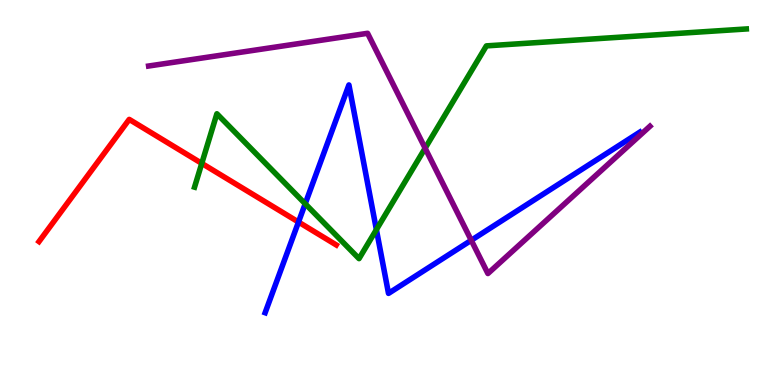[{'lines': ['blue', 'red'], 'intersections': [{'x': 3.85, 'y': 4.23}]}, {'lines': ['green', 'red'], 'intersections': [{'x': 2.6, 'y': 5.76}]}, {'lines': ['purple', 'red'], 'intersections': []}, {'lines': ['blue', 'green'], 'intersections': [{'x': 3.94, 'y': 4.71}, {'x': 4.86, 'y': 4.04}]}, {'lines': ['blue', 'purple'], 'intersections': [{'x': 6.08, 'y': 3.76}]}, {'lines': ['green', 'purple'], 'intersections': [{'x': 5.49, 'y': 6.15}]}]